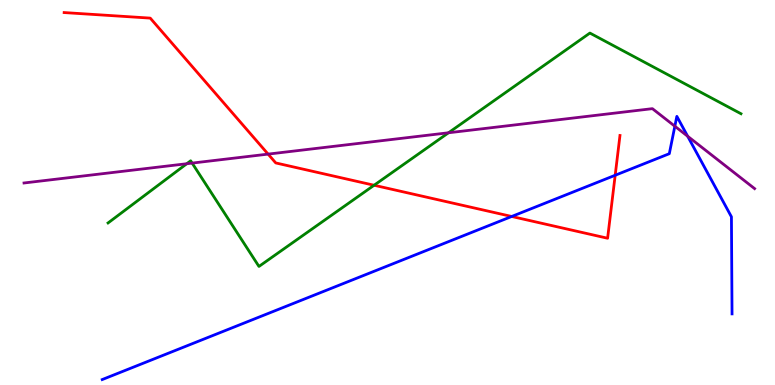[{'lines': ['blue', 'red'], 'intersections': [{'x': 6.6, 'y': 4.38}, {'x': 7.94, 'y': 5.45}]}, {'lines': ['green', 'red'], 'intersections': [{'x': 4.83, 'y': 5.19}]}, {'lines': ['purple', 'red'], 'intersections': [{'x': 3.46, 'y': 6.0}]}, {'lines': ['blue', 'green'], 'intersections': []}, {'lines': ['blue', 'purple'], 'intersections': [{'x': 8.71, 'y': 6.72}, {'x': 8.87, 'y': 6.46}]}, {'lines': ['green', 'purple'], 'intersections': [{'x': 2.41, 'y': 5.75}, {'x': 2.48, 'y': 5.76}, {'x': 5.79, 'y': 6.55}]}]